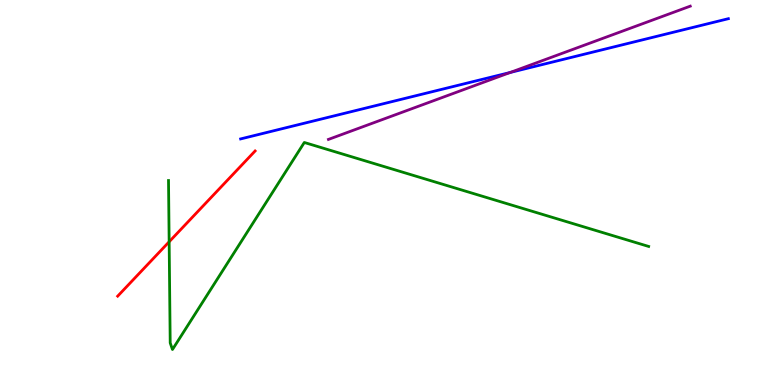[{'lines': ['blue', 'red'], 'intersections': []}, {'lines': ['green', 'red'], 'intersections': [{'x': 2.18, 'y': 3.72}]}, {'lines': ['purple', 'red'], 'intersections': []}, {'lines': ['blue', 'green'], 'intersections': []}, {'lines': ['blue', 'purple'], 'intersections': [{'x': 6.58, 'y': 8.12}]}, {'lines': ['green', 'purple'], 'intersections': []}]